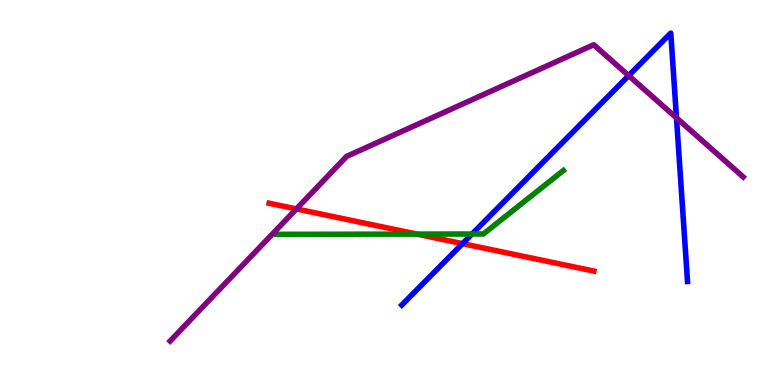[{'lines': ['blue', 'red'], 'intersections': [{'x': 5.97, 'y': 3.67}]}, {'lines': ['green', 'red'], 'intersections': [{'x': 5.38, 'y': 3.92}]}, {'lines': ['purple', 'red'], 'intersections': [{'x': 3.82, 'y': 4.57}]}, {'lines': ['blue', 'green'], 'intersections': [{'x': 6.09, 'y': 3.92}]}, {'lines': ['blue', 'purple'], 'intersections': [{'x': 8.11, 'y': 8.04}, {'x': 8.73, 'y': 6.94}]}, {'lines': ['green', 'purple'], 'intersections': []}]